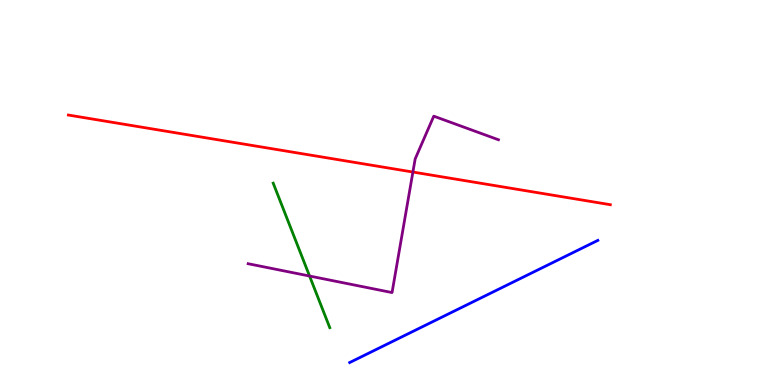[{'lines': ['blue', 'red'], 'intersections': []}, {'lines': ['green', 'red'], 'intersections': []}, {'lines': ['purple', 'red'], 'intersections': [{'x': 5.33, 'y': 5.53}]}, {'lines': ['blue', 'green'], 'intersections': []}, {'lines': ['blue', 'purple'], 'intersections': []}, {'lines': ['green', 'purple'], 'intersections': [{'x': 3.99, 'y': 2.83}]}]